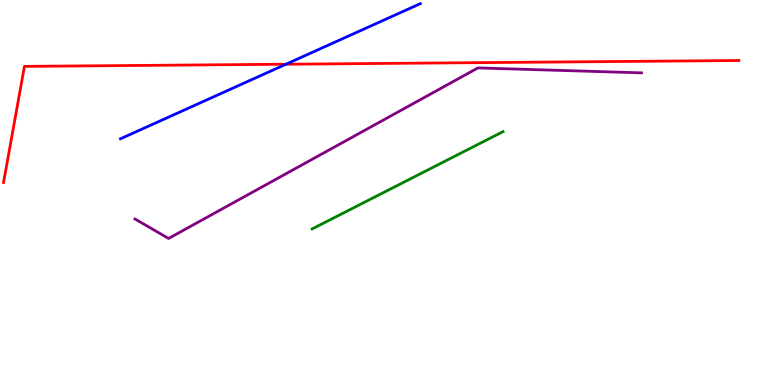[{'lines': ['blue', 'red'], 'intersections': [{'x': 3.69, 'y': 8.33}]}, {'lines': ['green', 'red'], 'intersections': []}, {'lines': ['purple', 'red'], 'intersections': []}, {'lines': ['blue', 'green'], 'intersections': []}, {'lines': ['blue', 'purple'], 'intersections': []}, {'lines': ['green', 'purple'], 'intersections': []}]